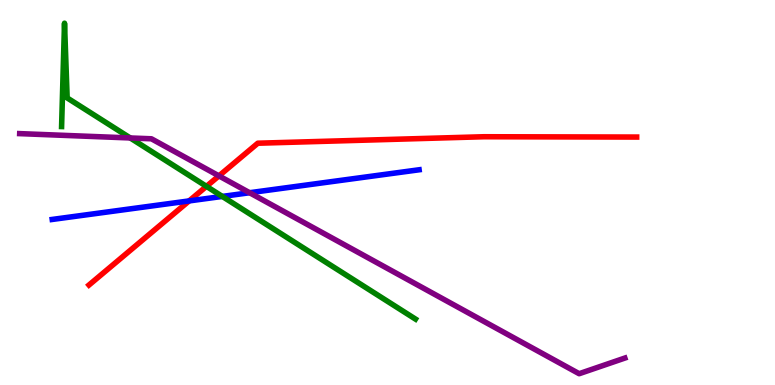[{'lines': ['blue', 'red'], 'intersections': [{'x': 2.44, 'y': 4.78}]}, {'lines': ['green', 'red'], 'intersections': [{'x': 2.66, 'y': 5.16}]}, {'lines': ['purple', 'red'], 'intersections': [{'x': 2.82, 'y': 5.43}]}, {'lines': ['blue', 'green'], 'intersections': [{'x': 2.87, 'y': 4.9}]}, {'lines': ['blue', 'purple'], 'intersections': [{'x': 3.22, 'y': 4.99}]}, {'lines': ['green', 'purple'], 'intersections': [{'x': 1.68, 'y': 6.42}]}]